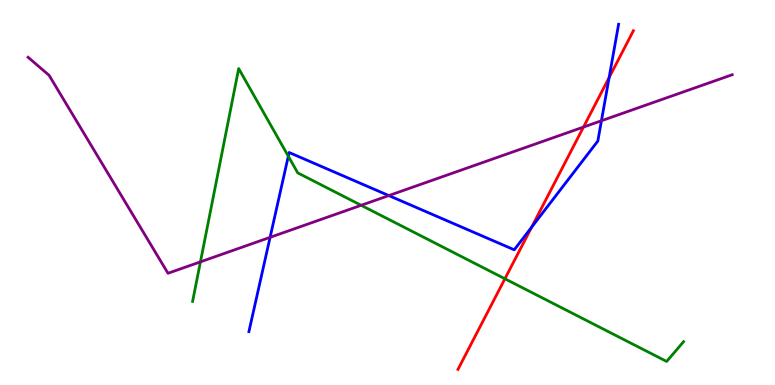[{'lines': ['blue', 'red'], 'intersections': [{'x': 6.86, 'y': 4.1}, {'x': 7.86, 'y': 7.99}]}, {'lines': ['green', 'red'], 'intersections': [{'x': 6.51, 'y': 2.76}]}, {'lines': ['purple', 'red'], 'intersections': [{'x': 7.53, 'y': 6.7}]}, {'lines': ['blue', 'green'], 'intersections': [{'x': 3.72, 'y': 5.94}]}, {'lines': ['blue', 'purple'], 'intersections': [{'x': 3.49, 'y': 3.84}, {'x': 5.02, 'y': 4.92}, {'x': 7.76, 'y': 6.86}]}, {'lines': ['green', 'purple'], 'intersections': [{'x': 2.59, 'y': 3.2}, {'x': 4.66, 'y': 4.67}]}]